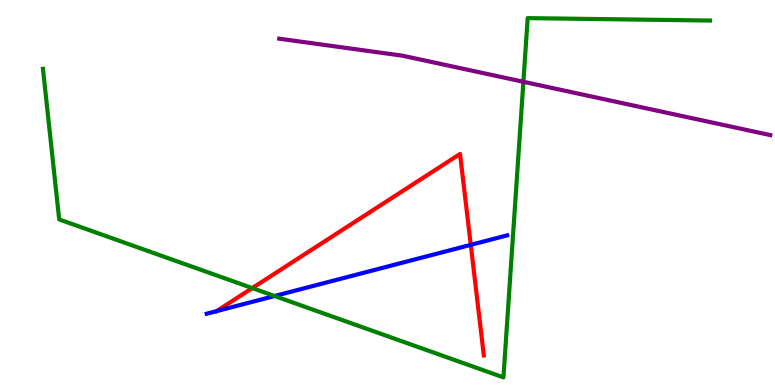[{'lines': ['blue', 'red'], 'intersections': [{'x': 6.07, 'y': 3.64}]}, {'lines': ['green', 'red'], 'intersections': [{'x': 3.26, 'y': 2.52}]}, {'lines': ['purple', 'red'], 'intersections': []}, {'lines': ['blue', 'green'], 'intersections': [{'x': 3.54, 'y': 2.31}]}, {'lines': ['blue', 'purple'], 'intersections': []}, {'lines': ['green', 'purple'], 'intersections': [{'x': 6.75, 'y': 7.88}]}]